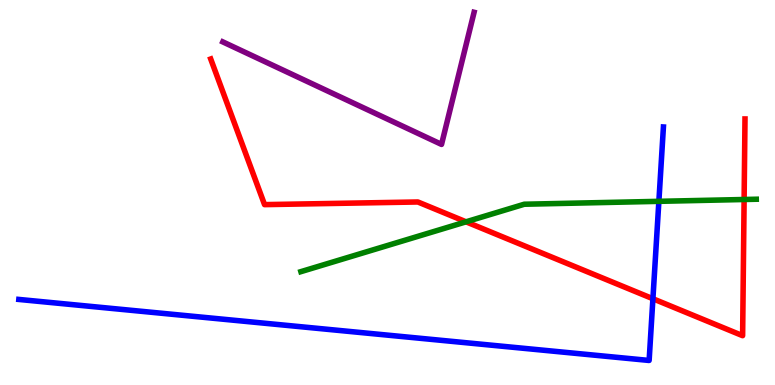[{'lines': ['blue', 'red'], 'intersections': [{'x': 8.42, 'y': 2.24}]}, {'lines': ['green', 'red'], 'intersections': [{'x': 6.01, 'y': 4.24}, {'x': 9.6, 'y': 4.82}]}, {'lines': ['purple', 'red'], 'intersections': []}, {'lines': ['blue', 'green'], 'intersections': [{'x': 8.5, 'y': 4.77}]}, {'lines': ['blue', 'purple'], 'intersections': []}, {'lines': ['green', 'purple'], 'intersections': []}]